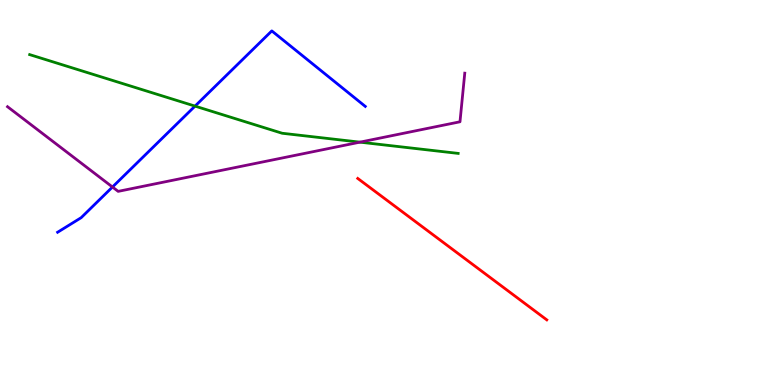[{'lines': ['blue', 'red'], 'intersections': []}, {'lines': ['green', 'red'], 'intersections': []}, {'lines': ['purple', 'red'], 'intersections': []}, {'lines': ['blue', 'green'], 'intersections': [{'x': 2.52, 'y': 7.24}]}, {'lines': ['blue', 'purple'], 'intersections': [{'x': 1.45, 'y': 5.14}]}, {'lines': ['green', 'purple'], 'intersections': [{'x': 4.64, 'y': 6.31}]}]